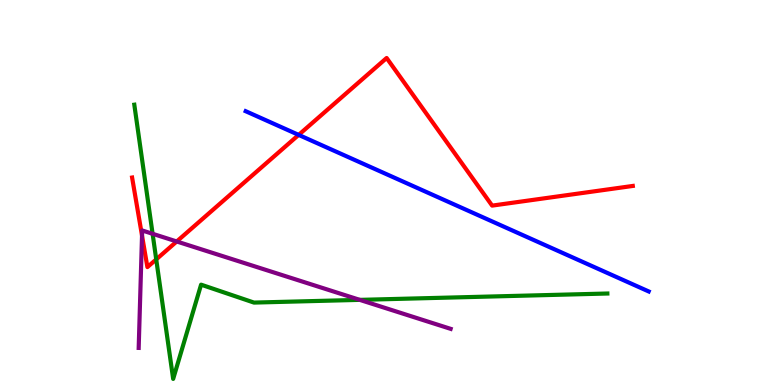[{'lines': ['blue', 'red'], 'intersections': [{'x': 3.85, 'y': 6.5}]}, {'lines': ['green', 'red'], 'intersections': [{'x': 2.02, 'y': 3.26}]}, {'lines': ['purple', 'red'], 'intersections': [{'x': 1.83, 'y': 3.88}, {'x': 2.28, 'y': 3.73}]}, {'lines': ['blue', 'green'], 'intersections': []}, {'lines': ['blue', 'purple'], 'intersections': []}, {'lines': ['green', 'purple'], 'intersections': [{'x': 1.97, 'y': 3.93}, {'x': 4.64, 'y': 2.21}]}]